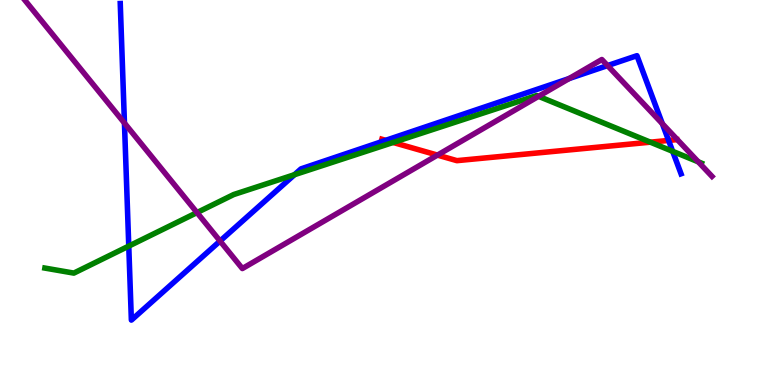[{'lines': ['blue', 'red'], 'intersections': [{'x': 4.98, 'y': 6.35}, {'x': 8.63, 'y': 6.35}]}, {'lines': ['green', 'red'], 'intersections': [{'x': 5.07, 'y': 6.3}, {'x': 8.39, 'y': 6.31}]}, {'lines': ['purple', 'red'], 'intersections': [{'x': 5.64, 'y': 5.97}]}, {'lines': ['blue', 'green'], 'intersections': [{'x': 1.66, 'y': 3.61}, {'x': 3.8, 'y': 5.46}, {'x': 8.68, 'y': 6.07}]}, {'lines': ['blue', 'purple'], 'intersections': [{'x': 1.61, 'y': 6.8}, {'x': 2.84, 'y': 3.74}, {'x': 7.34, 'y': 7.96}, {'x': 7.84, 'y': 8.3}, {'x': 8.55, 'y': 6.79}]}, {'lines': ['green', 'purple'], 'intersections': [{'x': 2.54, 'y': 4.48}, {'x': 6.95, 'y': 7.5}, {'x': 9.01, 'y': 5.8}]}]